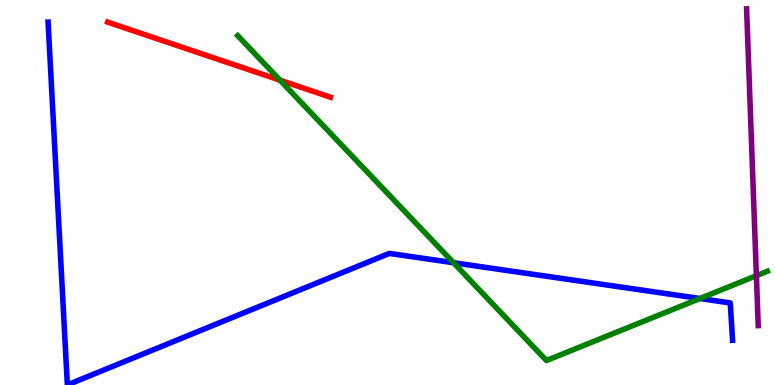[{'lines': ['blue', 'red'], 'intersections': []}, {'lines': ['green', 'red'], 'intersections': [{'x': 3.61, 'y': 7.92}]}, {'lines': ['purple', 'red'], 'intersections': []}, {'lines': ['blue', 'green'], 'intersections': [{'x': 5.85, 'y': 3.18}, {'x': 9.03, 'y': 2.25}]}, {'lines': ['blue', 'purple'], 'intersections': []}, {'lines': ['green', 'purple'], 'intersections': [{'x': 9.76, 'y': 2.84}]}]